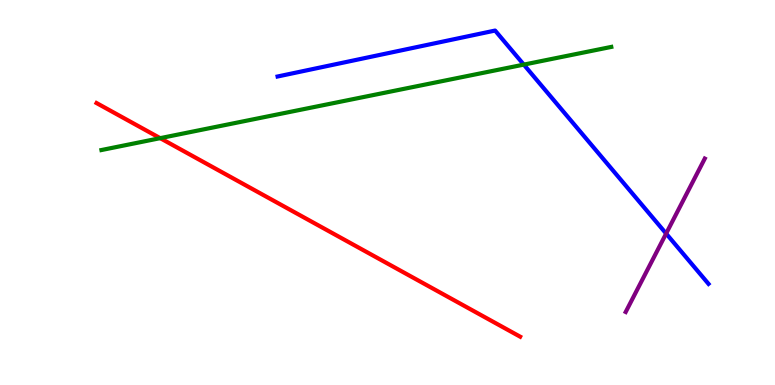[{'lines': ['blue', 'red'], 'intersections': []}, {'lines': ['green', 'red'], 'intersections': [{'x': 2.07, 'y': 6.41}]}, {'lines': ['purple', 'red'], 'intersections': []}, {'lines': ['blue', 'green'], 'intersections': [{'x': 6.76, 'y': 8.32}]}, {'lines': ['blue', 'purple'], 'intersections': [{'x': 8.6, 'y': 3.93}]}, {'lines': ['green', 'purple'], 'intersections': []}]